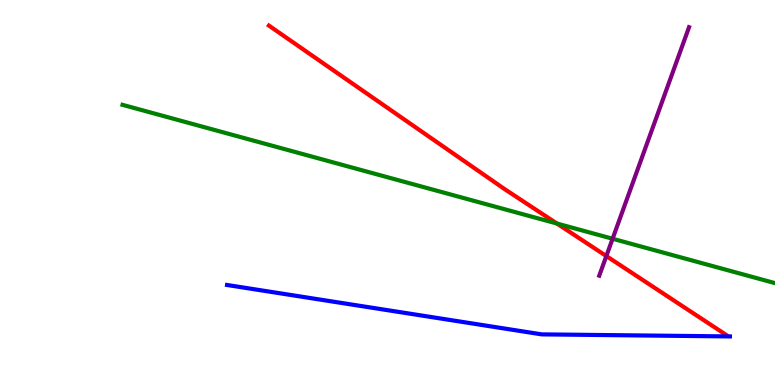[{'lines': ['blue', 'red'], 'intersections': []}, {'lines': ['green', 'red'], 'intersections': [{'x': 7.19, 'y': 4.19}]}, {'lines': ['purple', 'red'], 'intersections': [{'x': 7.82, 'y': 3.35}]}, {'lines': ['blue', 'green'], 'intersections': []}, {'lines': ['blue', 'purple'], 'intersections': []}, {'lines': ['green', 'purple'], 'intersections': [{'x': 7.9, 'y': 3.8}]}]